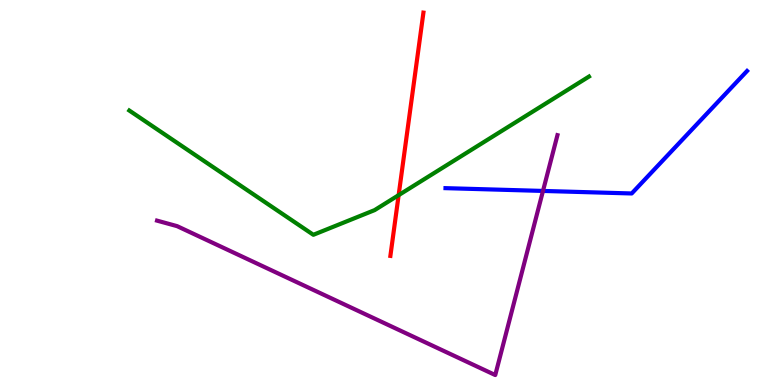[{'lines': ['blue', 'red'], 'intersections': []}, {'lines': ['green', 'red'], 'intersections': [{'x': 5.14, 'y': 4.93}]}, {'lines': ['purple', 'red'], 'intersections': []}, {'lines': ['blue', 'green'], 'intersections': []}, {'lines': ['blue', 'purple'], 'intersections': [{'x': 7.01, 'y': 5.04}]}, {'lines': ['green', 'purple'], 'intersections': []}]